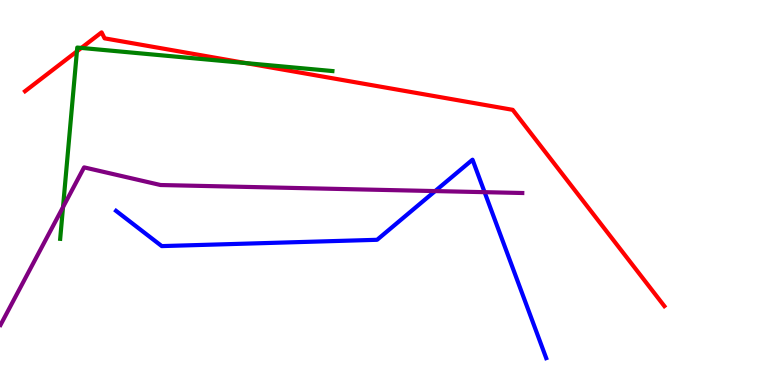[{'lines': ['blue', 'red'], 'intersections': []}, {'lines': ['green', 'red'], 'intersections': [{'x': 0.992, 'y': 8.67}, {'x': 1.05, 'y': 8.76}, {'x': 3.17, 'y': 8.36}]}, {'lines': ['purple', 'red'], 'intersections': []}, {'lines': ['blue', 'green'], 'intersections': []}, {'lines': ['blue', 'purple'], 'intersections': [{'x': 5.61, 'y': 5.04}, {'x': 6.25, 'y': 5.01}]}, {'lines': ['green', 'purple'], 'intersections': [{'x': 0.813, 'y': 4.62}]}]